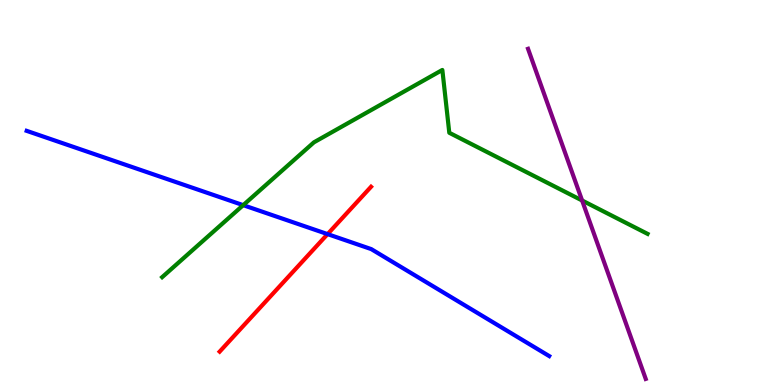[{'lines': ['blue', 'red'], 'intersections': [{'x': 4.23, 'y': 3.92}]}, {'lines': ['green', 'red'], 'intersections': []}, {'lines': ['purple', 'red'], 'intersections': []}, {'lines': ['blue', 'green'], 'intersections': [{'x': 3.14, 'y': 4.67}]}, {'lines': ['blue', 'purple'], 'intersections': []}, {'lines': ['green', 'purple'], 'intersections': [{'x': 7.51, 'y': 4.79}]}]